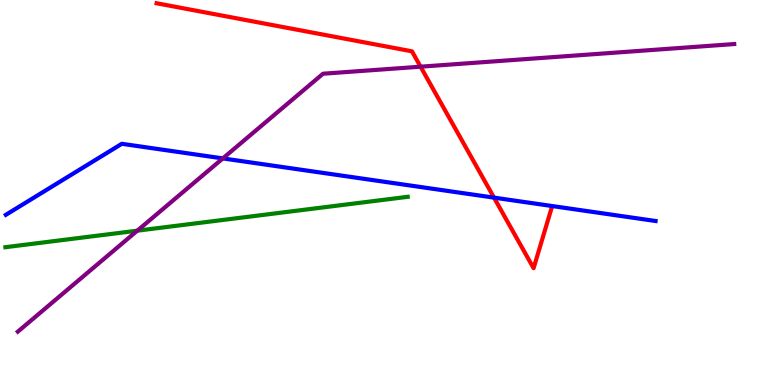[{'lines': ['blue', 'red'], 'intersections': [{'x': 6.37, 'y': 4.87}]}, {'lines': ['green', 'red'], 'intersections': []}, {'lines': ['purple', 'red'], 'intersections': [{'x': 5.43, 'y': 8.27}]}, {'lines': ['blue', 'green'], 'intersections': []}, {'lines': ['blue', 'purple'], 'intersections': [{'x': 2.88, 'y': 5.89}]}, {'lines': ['green', 'purple'], 'intersections': [{'x': 1.77, 'y': 4.01}]}]